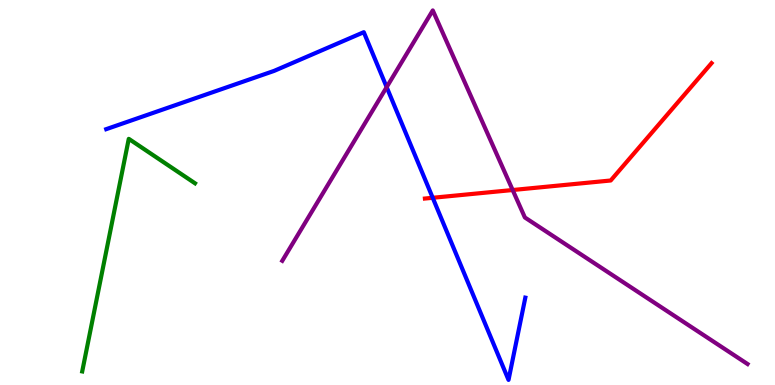[{'lines': ['blue', 'red'], 'intersections': [{'x': 5.58, 'y': 4.86}]}, {'lines': ['green', 'red'], 'intersections': []}, {'lines': ['purple', 'red'], 'intersections': [{'x': 6.62, 'y': 5.06}]}, {'lines': ['blue', 'green'], 'intersections': []}, {'lines': ['blue', 'purple'], 'intersections': [{'x': 4.99, 'y': 7.74}]}, {'lines': ['green', 'purple'], 'intersections': []}]